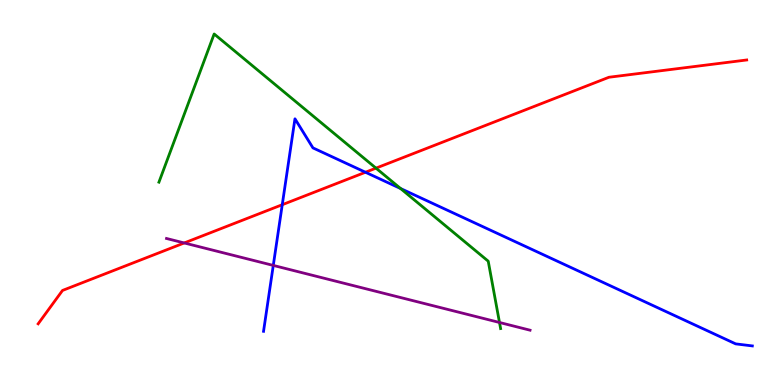[{'lines': ['blue', 'red'], 'intersections': [{'x': 3.64, 'y': 4.68}, {'x': 4.72, 'y': 5.53}]}, {'lines': ['green', 'red'], 'intersections': [{'x': 4.85, 'y': 5.63}]}, {'lines': ['purple', 'red'], 'intersections': [{'x': 2.38, 'y': 3.69}]}, {'lines': ['blue', 'green'], 'intersections': [{'x': 5.17, 'y': 5.1}]}, {'lines': ['blue', 'purple'], 'intersections': [{'x': 3.53, 'y': 3.11}]}, {'lines': ['green', 'purple'], 'intersections': [{'x': 6.45, 'y': 1.62}]}]